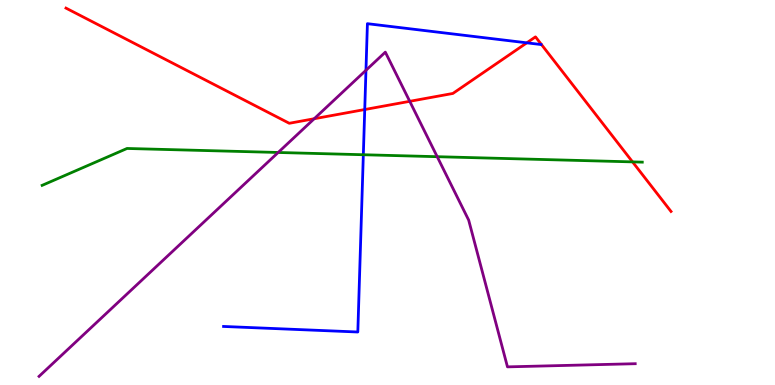[{'lines': ['blue', 'red'], 'intersections': [{'x': 4.71, 'y': 7.16}, {'x': 6.8, 'y': 8.89}]}, {'lines': ['green', 'red'], 'intersections': [{'x': 8.16, 'y': 5.8}]}, {'lines': ['purple', 'red'], 'intersections': [{'x': 4.05, 'y': 6.92}, {'x': 5.29, 'y': 7.37}]}, {'lines': ['blue', 'green'], 'intersections': [{'x': 4.69, 'y': 5.98}]}, {'lines': ['blue', 'purple'], 'intersections': [{'x': 4.72, 'y': 8.17}]}, {'lines': ['green', 'purple'], 'intersections': [{'x': 3.59, 'y': 6.04}, {'x': 5.64, 'y': 5.93}]}]